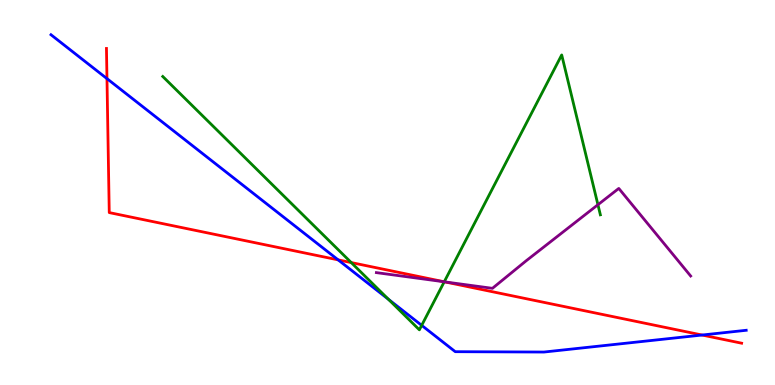[{'lines': ['blue', 'red'], 'intersections': [{'x': 1.38, 'y': 7.96}, {'x': 4.36, 'y': 3.25}, {'x': 9.06, 'y': 1.3}]}, {'lines': ['green', 'red'], 'intersections': [{'x': 4.53, 'y': 3.18}, {'x': 5.73, 'y': 2.68}]}, {'lines': ['purple', 'red'], 'intersections': [{'x': 5.74, 'y': 2.68}]}, {'lines': ['blue', 'green'], 'intersections': [{'x': 5.01, 'y': 2.23}, {'x': 5.44, 'y': 1.55}]}, {'lines': ['blue', 'purple'], 'intersections': []}, {'lines': ['green', 'purple'], 'intersections': [{'x': 5.73, 'y': 2.68}, {'x': 7.72, 'y': 4.68}]}]